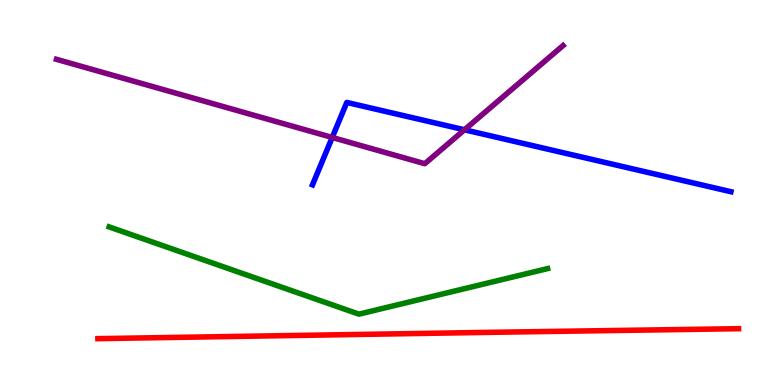[{'lines': ['blue', 'red'], 'intersections': []}, {'lines': ['green', 'red'], 'intersections': []}, {'lines': ['purple', 'red'], 'intersections': []}, {'lines': ['blue', 'green'], 'intersections': []}, {'lines': ['blue', 'purple'], 'intersections': [{'x': 4.29, 'y': 6.43}, {'x': 5.99, 'y': 6.63}]}, {'lines': ['green', 'purple'], 'intersections': []}]